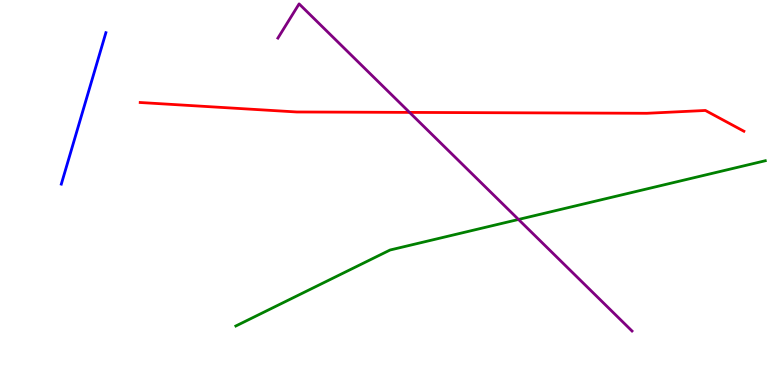[{'lines': ['blue', 'red'], 'intersections': []}, {'lines': ['green', 'red'], 'intersections': []}, {'lines': ['purple', 'red'], 'intersections': [{'x': 5.28, 'y': 7.08}]}, {'lines': ['blue', 'green'], 'intersections': []}, {'lines': ['blue', 'purple'], 'intersections': []}, {'lines': ['green', 'purple'], 'intersections': [{'x': 6.69, 'y': 4.3}]}]